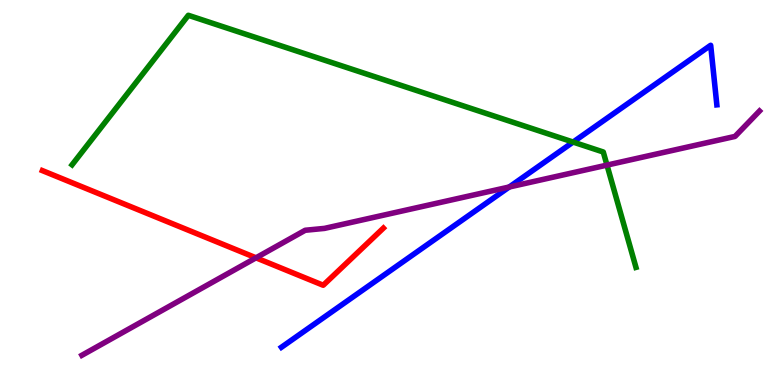[{'lines': ['blue', 'red'], 'intersections': []}, {'lines': ['green', 'red'], 'intersections': []}, {'lines': ['purple', 'red'], 'intersections': [{'x': 3.3, 'y': 3.3}]}, {'lines': ['blue', 'green'], 'intersections': [{'x': 7.4, 'y': 6.31}]}, {'lines': ['blue', 'purple'], 'intersections': [{'x': 6.57, 'y': 5.14}]}, {'lines': ['green', 'purple'], 'intersections': [{'x': 7.83, 'y': 5.71}]}]